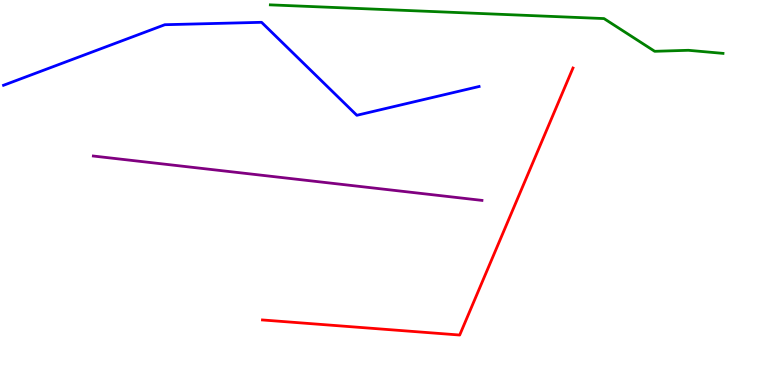[{'lines': ['blue', 'red'], 'intersections': []}, {'lines': ['green', 'red'], 'intersections': []}, {'lines': ['purple', 'red'], 'intersections': []}, {'lines': ['blue', 'green'], 'intersections': []}, {'lines': ['blue', 'purple'], 'intersections': []}, {'lines': ['green', 'purple'], 'intersections': []}]